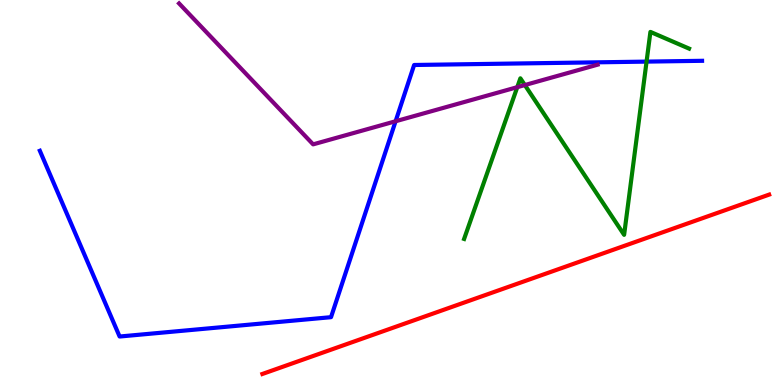[{'lines': ['blue', 'red'], 'intersections': []}, {'lines': ['green', 'red'], 'intersections': []}, {'lines': ['purple', 'red'], 'intersections': []}, {'lines': ['blue', 'green'], 'intersections': [{'x': 8.34, 'y': 8.4}]}, {'lines': ['blue', 'purple'], 'intersections': [{'x': 5.1, 'y': 6.85}]}, {'lines': ['green', 'purple'], 'intersections': [{'x': 6.67, 'y': 7.74}, {'x': 6.77, 'y': 7.79}]}]